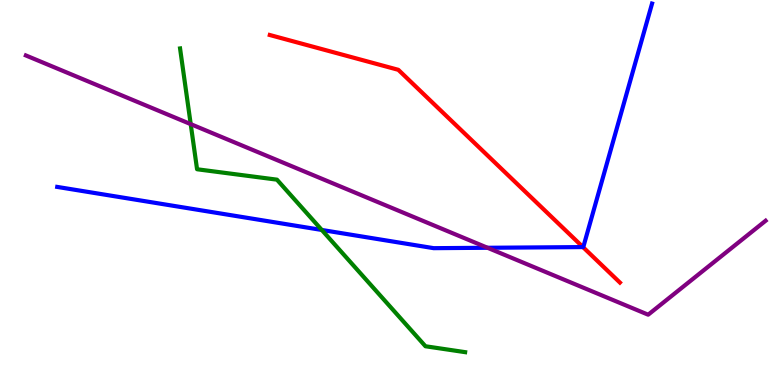[{'lines': ['blue', 'red'], 'intersections': [{'x': 7.52, 'y': 3.58}]}, {'lines': ['green', 'red'], 'intersections': []}, {'lines': ['purple', 'red'], 'intersections': []}, {'lines': ['blue', 'green'], 'intersections': [{'x': 4.15, 'y': 4.03}]}, {'lines': ['blue', 'purple'], 'intersections': [{'x': 6.29, 'y': 3.56}]}, {'lines': ['green', 'purple'], 'intersections': [{'x': 2.46, 'y': 6.78}]}]